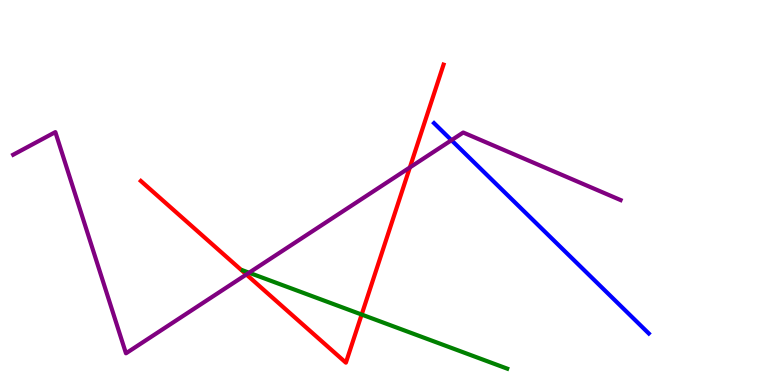[{'lines': ['blue', 'red'], 'intersections': []}, {'lines': ['green', 'red'], 'intersections': [{'x': 4.67, 'y': 1.83}]}, {'lines': ['purple', 'red'], 'intersections': [{'x': 3.18, 'y': 2.87}, {'x': 5.29, 'y': 5.65}]}, {'lines': ['blue', 'green'], 'intersections': []}, {'lines': ['blue', 'purple'], 'intersections': [{'x': 5.83, 'y': 6.36}]}, {'lines': ['green', 'purple'], 'intersections': [{'x': 3.21, 'y': 2.92}]}]